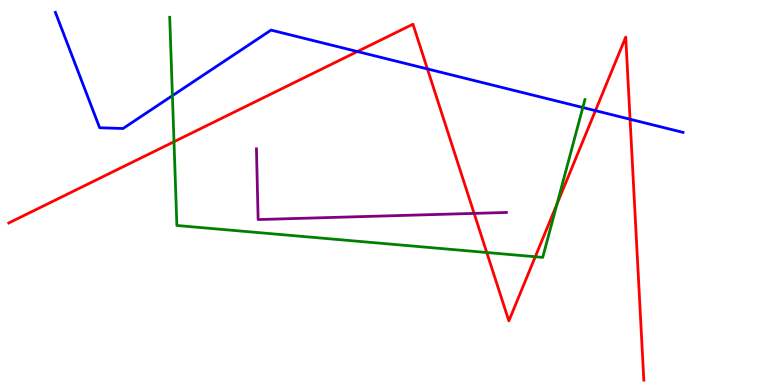[{'lines': ['blue', 'red'], 'intersections': [{'x': 4.61, 'y': 8.66}, {'x': 5.52, 'y': 8.21}, {'x': 7.68, 'y': 7.13}, {'x': 8.13, 'y': 6.9}]}, {'lines': ['green', 'red'], 'intersections': [{'x': 2.25, 'y': 6.32}, {'x': 6.28, 'y': 3.44}, {'x': 6.91, 'y': 3.33}, {'x': 7.19, 'y': 4.7}]}, {'lines': ['purple', 'red'], 'intersections': [{'x': 6.12, 'y': 4.46}]}, {'lines': ['blue', 'green'], 'intersections': [{'x': 2.22, 'y': 7.52}, {'x': 7.52, 'y': 7.21}]}, {'lines': ['blue', 'purple'], 'intersections': []}, {'lines': ['green', 'purple'], 'intersections': []}]